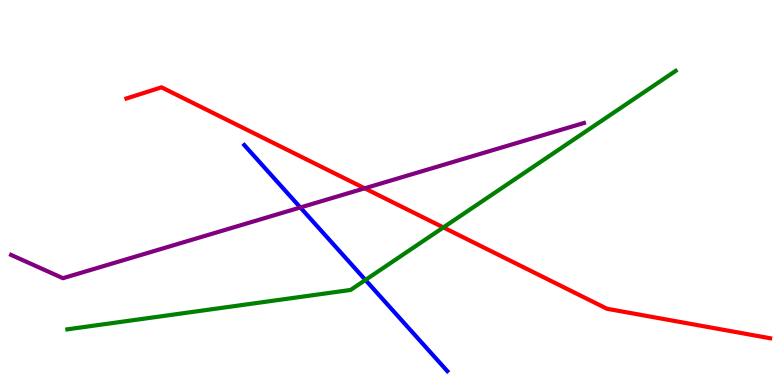[{'lines': ['blue', 'red'], 'intersections': []}, {'lines': ['green', 'red'], 'intersections': [{'x': 5.72, 'y': 4.09}]}, {'lines': ['purple', 'red'], 'intersections': [{'x': 4.71, 'y': 5.11}]}, {'lines': ['blue', 'green'], 'intersections': [{'x': 4.72, 'y': 2.73}]}, {'lines': ['blue', 'purple'], 'intersections': [{'x': 3.88, 'y': 4.61}]}, {'lines': ['green', 'purple'], 'intersections': []}]